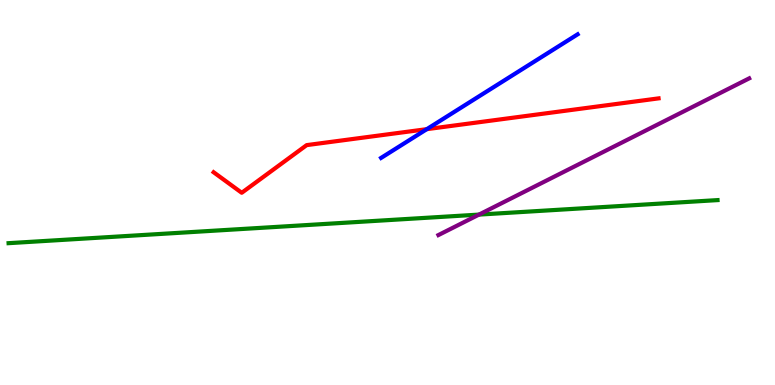[{'lines': ['blue', 'red'], 'intersections': [{'x': 5.51, 'y': 6.65}]}, {'lines': ['green', 'red'], 'intersections': []}, {'lines': ['purple', 'red'], 'intersections': []}, {'lines': ['blue', 'green'], 'intersections': []}, {'lines': ['blue', 'purple'], 'intersections': []}, {'lines': ['green', 'purple'], 'intersections': [{'x': 6.18, 'y': 4.43}]}]